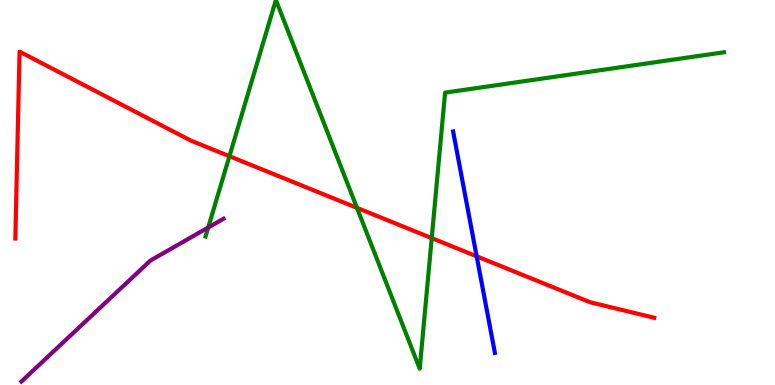[{'lines': ['blue', 'red'], 'intersections': [{'x': 6.15, 'y': 3.34}]}, {'lines': ['green', 'red'], 'intersections': [{'x': 2.96, 'y': 5.94}, {'x': 4.61, 'y': 4.6}, {'x': 5.57, 'y': 3.82}]}, {'lines': ['purple', 'red'], 'intersections': []}, {'lines': ['blue', 'green'], 'intersections': []}, {'lines': ['blue', 'purple'], 'intersections': []}, {'lines': ['green', 'purple'], 'intersections': [{'x': 2.69, 'y': 4.09}]}]